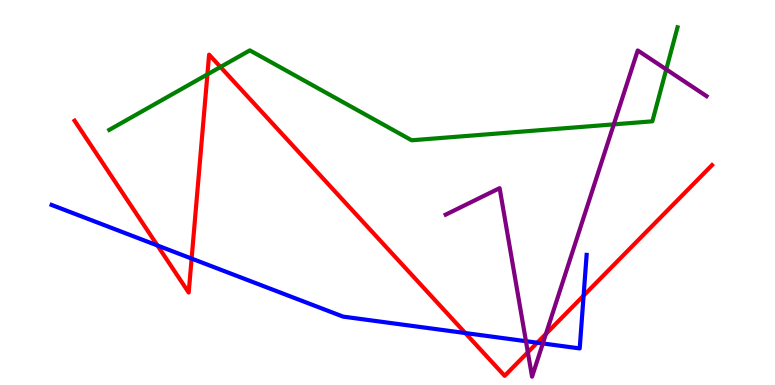[{'lines': ['blue', 'red'], 'intersections': [{'x': 2.03, 'y': 3.62}, {'x': 2.47, 'y': 3.28}, {'x': 6.0, 'y': 1.35}, {'x': 6.93, 'y': 1.1}, {'x': 7.53, 'y': 2.32}]}, {'lines': ['green', 'red'], 'intersections': [{'x': 2.68, 'y': 8.07}, {'x': 2.84, 'y': 8.26}]}, {'lines': ['purple', 'red'], 'intersections': [{'x': 6.81, 'y': 0.85}, {'x': 7.04, 'y': 1.33}]}, {'lines': ['blue', 'green'], 'intersections': []}, {'lines': ['blue', 'purple'], 'intersections': [{'x': 6.79, 'y': 1.14}, {'x': 7.0, 'y': 1.08}]}, {'lines': ['green', 'purple'], 'intersections': [{'x': 7.92, 'y': 6.77}, {'x': 8.6, 'y': 8.2}]}]